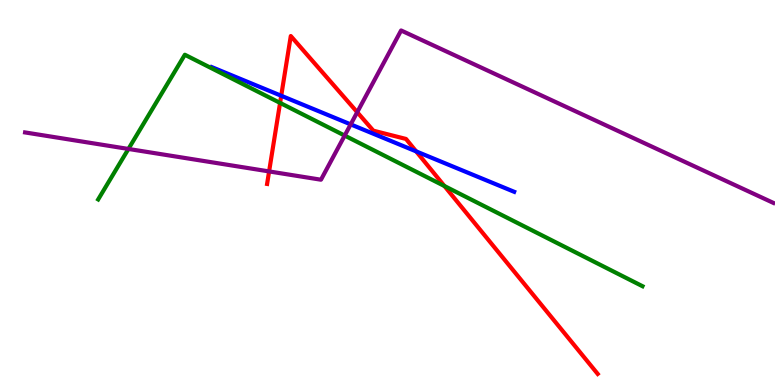[{'lines': ['blue', 'red'], 'intersections': [{'x': 3.63, 'y': 7.51}, {'x': 5.37, 'y': 6.07}]}, {'lines': ['green', 'red'], 'intersections': [{'x': 3.61, 'y': 7.33}, {'x': 5.73, 'y': 5.17}]}, {'lines': ['purple', 'red'], 'intersections': [{'x': 3.47, 'y': 5.55}, {'x': 4.61, 'y': 7.09}]}, {'lines': ['blue', 'green'], 'intersections': []}, {'lines': ['blue', 'purple'], 'intersections': [{'x': 4.52, 'y': 6.77}]}, {'lines': ['green', 'purple'], 'intersections': [{'x': 1.66, 'y': 6.13}, {'x': 4.45, 'y': 6.48}]}]